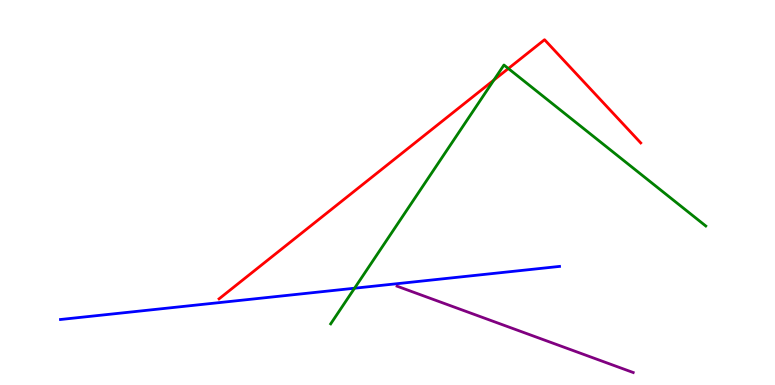[{'lines': ['blue', 'red'], 'intersections': []}, {'lines': ['green', 'red'], 'intersections': [{'x': 6.37, 'y': 7.92}, {'x': 6.56, 'y': 8.22}]}, {'lines': ['purple', 'red'], 'intersections': []}, {'lines': ['blue', 'green'], 'intersections': [{'x': 4.57, 'y': 2.51}]}, {'lines': ['blue', 'purple'], 'intersections': []}, {'lines': ['green', 'purple'], 'intersections': []}]